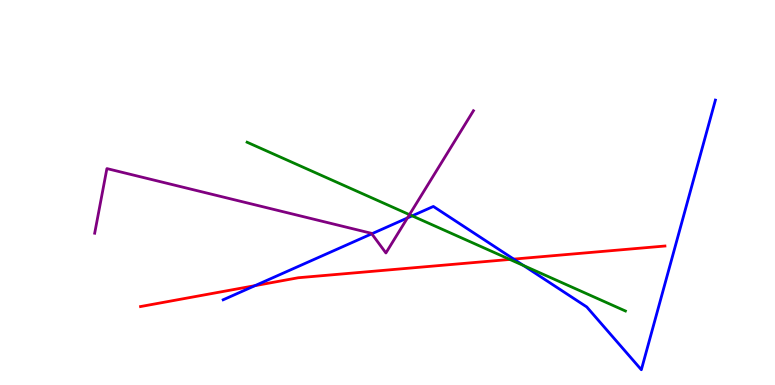[{'lines': ['blue', 'red'], 'intersections': [{'x': 3.29, 'y': 2.58}, {'x': 6.63, 'y': 3.27}]}, {'lines': ['green', 'red'], 'intersections': [{'x': 6.58, 'y': 3.26}]}, {'lines': ['purple', 'red'], 'intersections': []}, {'lines': ['blue', 'green'], 'intersections': [{'x': 5.32, 'y': 4.39}, {'x': 6.76, 'y': 3.1}]}, {'lines': ['blue', 'purple'], 'intersections': [{'x': 4.8, 'y': 3.93}, {'x': 5.26, 'y': 4.34}]}, {'lines': ['green', 'purple'], 'intersections': [{'x': 5.28, 'y': 4.42}]}]